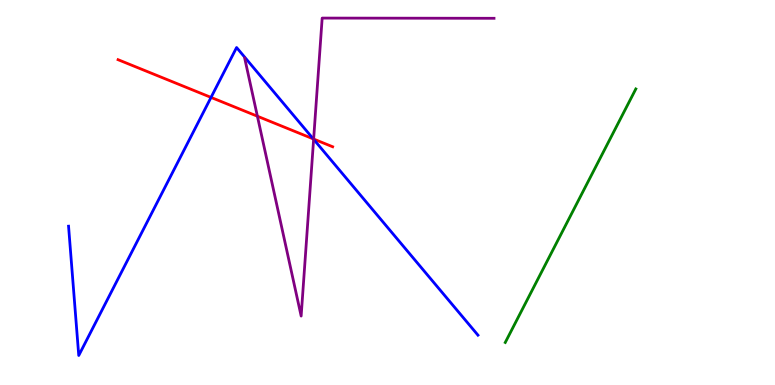[{'lines': ['blue', 'red'], 'intersections': [{'x': 2.72, 'y': 7.47}, {'x': 4.04, 'y': 6.39}]}, {'lines': ['green', 'red'], 'intersections': []}, {'lines': ['purple', 'red'], 'intersections': [{'x': 3.32, 'y': 6.98}, {'x': 4.05, 'y': 6.39}]}, {'lines': ['blue', 'green'], 'intersections': []}, {'lines': ['blue', 'purple'], 'intersections': [{'x': 4.05, 'y': 6.38}]}, {'lines': ['green', 'purple'], 'intersections': []}]